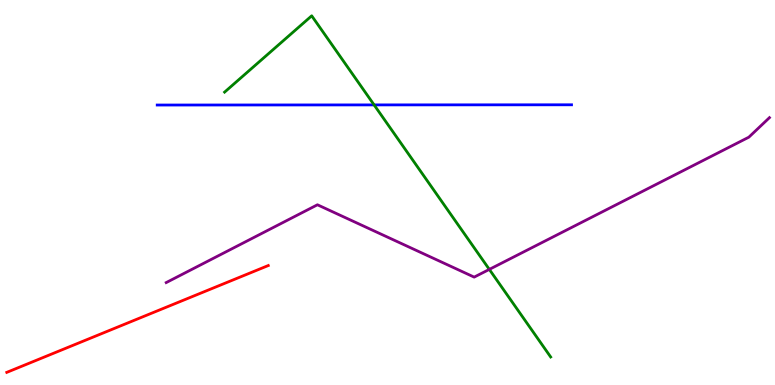[{'lines': ['blue', 'red'], 'intersections': []}, {'lines': ['green', 'red'], 'intersections': []}, {'lines': ['purple', 'red'], 'intersections': []}, {'lines': ['blue', 'green'], 'intersections': [{'x': 4.83, 'y': 7.28}]}, {'lines': ['blue', 'purple'], 'intersections': []}, {'lines': ['green', 'purple'], 'intersections': [{'x': 6.31, 'y': 3.0}]}]